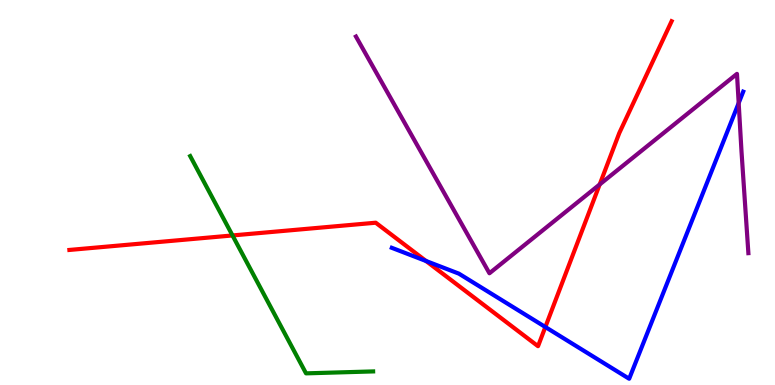[{'lines': ['blue', 'red'], 'intersections': [{'x': 5.5, 'y': 3.22}, {'x': 7.04, 'y': 1.51}]}, {'lines': ['green', 'red'], 'intersections': [{'x': 3.0, 'y': 3.88}]}, {'lines': ['purple', 'red'], 'intersections': [{'x': 7.74, 'y': 5.21}]}, {'lines': ['blue', 'green'], 'intersections': []}, {'lines': ['blue', 'purple'], 'intersections': [{'x': 9.53, 'y': 7.32}]}, {'lines': ['green', 'purple'], 'intersections': []}]